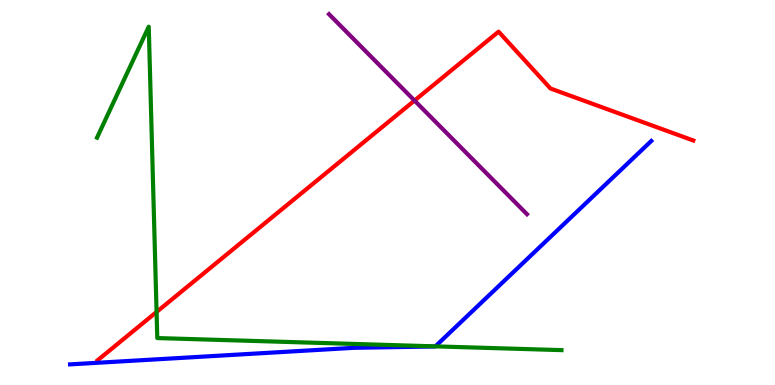[{'lines': ['blue', 'red'], 'intersections': []}, {'lines': ['green', 'red'], 'intersections': [{'x': 2.02, 'y': 1.9}]}, {'lines': ['purple', 'red'], 'intersections': [{'x': 5.35, 'y': 7.39}]}, {'lines': ['blue', 'green'], 'intersections': [{'x': 5.62, 'y': 1.0}]}, {'lines': ['blue', 'purple'], 'intersections': []}, {'lines': ['green', 'purple'], 'intersections': []}]